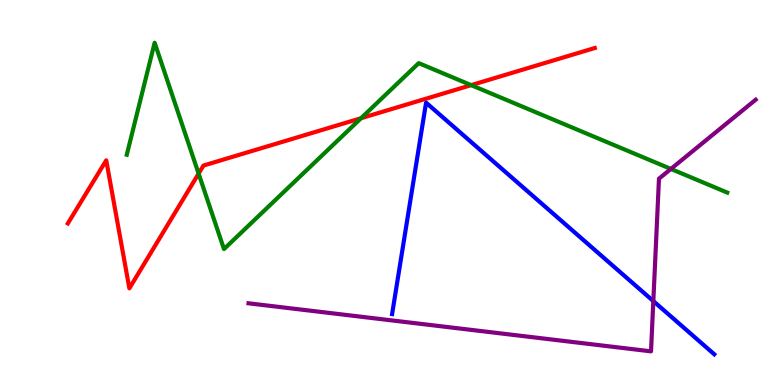[{'lines': ['blue', 'red'], 'intersections': []}, {'lines': ['green', 'red'], 'intersections': [{'x': 2.56, 'y': 5.49}, {'x': 4.66, 'y': 6.93}, {'x': 6.08, 'y': 7.79}]}, {'lines': ['purple', 'red'], 'intersections': []}, {'lines': ['blue', 'green'], 'intersections': []}, {'lines': ['blue', 'purple'], 'intersections': [{'x': 8.43, 'y': 2.18}]}, {'lines': ['green', 'purple'], 'intersections': [{'x': 8.66, 'y': 5.61}]}]